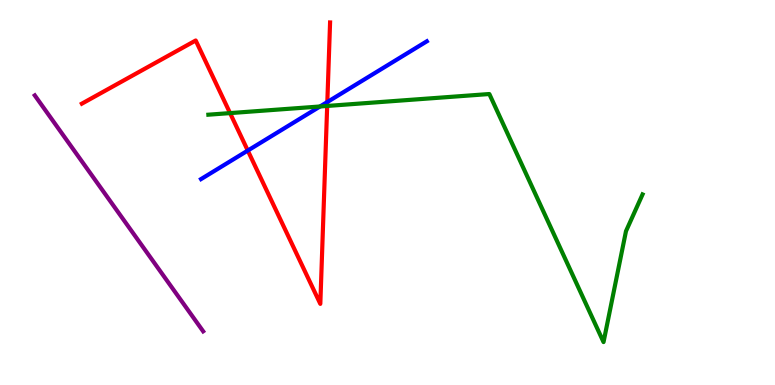[{'lines': ['blue', 'red'], 'intersections': [{'x': 3.2, 'y': 6.09}, {'x': 4.22, 'y': 7.35}]}, {'lines': ['green', 'red'], 'intersections': [{'x': 2.97, 'y': 7.06}, {'x': 4.22, 'y': 7.25}]}, {'lines': ['purple', 'red'], 'intersections': []}, {'lines': ['blue', 'green'], 'intersections': [{'x': 4.13, 'y': 7.23}]}, {'lines': ['blue', 'purple'], 'intersections': []}, {'lines': ['green', 'purple'], 'intersections': []}]